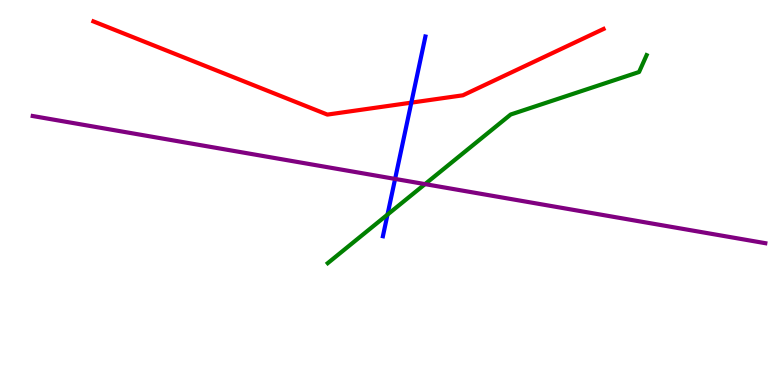[{'lines': ['blue', 'red'], 'intersections': [{'x': 5.31, 'y': 7.33}]}, {'lines': ['green', 'red'], 'intersections': []}, {'lines': ['purple', 'red'], 'intersections': []}, {'lines': ['blue', 'green'], 'intersections': [{'x': 5.0, 'y': 4.43}]}, {'lines': ['blue', 'purple'], 'intersections': [{'x': 5.1, 'y': 5.35}]}, {'lines': ['green', 'purple'], 'intersections': [{'x': 5.48, 'y': 5.22}]}]